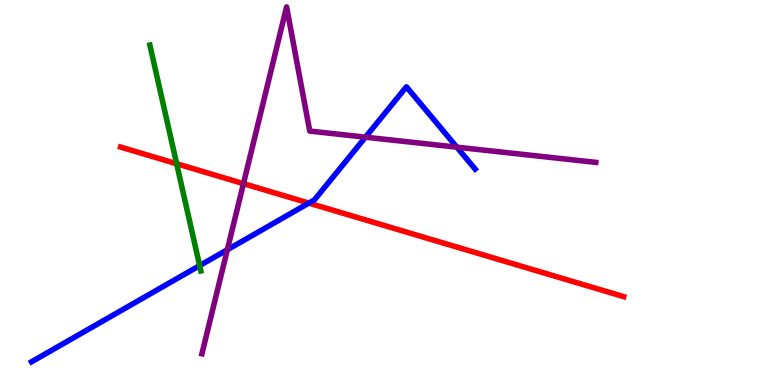[{'lines': ['blue', 'red'], 'intersections': [{'x': 3.99, 'y': 4.73}]}, {'lines': ['green', 'red'], 'intersections': [{'x': 2.28, 'y': 5.75}]}, {'lines': ['purple', 'red'], 'intersections': [{'x': 3.14, 'y': 5.23}]}, {'lines': ['blue', 'green'], 'intersections': [{'x': 2.58, 'y': 3.1}]}, {'lines': ['blue', 'purple'], 'intersections': [{'x': 2.93, 'y': 3.51}, {'x': 4.72, 'y': 6.44}, {'x': 5.89, 'y': 6.18}]}, {'lines': ['green', 'purple'], 'intersections': []}]